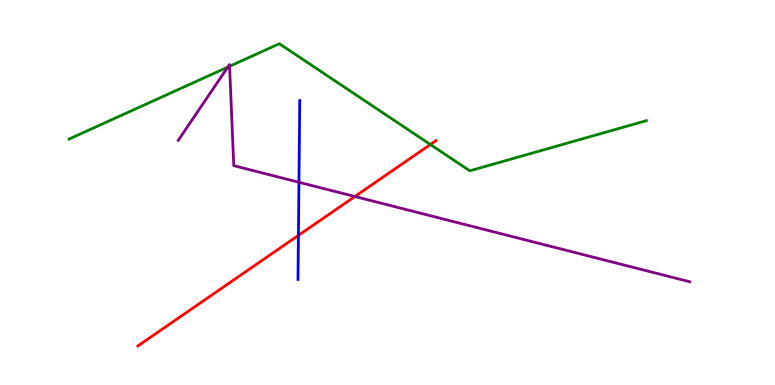[{'lines': ['blue', 'red'], 'intersections': [{'x': 3.85, 'y': 3.89}]}, {'lines': ['green', 'red'], 'intersections': [{'x': 5.55, 'y': 6.25}]}, {'lines': ['purple', 'red'], 'intersections': [{'x': 4.58, 'y': 4.9}]}, {'lines': ['blue', 'green'], 'intersections': []}, {'lines': ['blue', 'purple'], 'intersections': [{'x': 3.86, 'y': 5.27}]}, {'lines': ['green', 'purple'], 'intersections': [{'x': 2.94, 'y': 8.26}, {'x': 2.96, 'y': 8.28}]}]